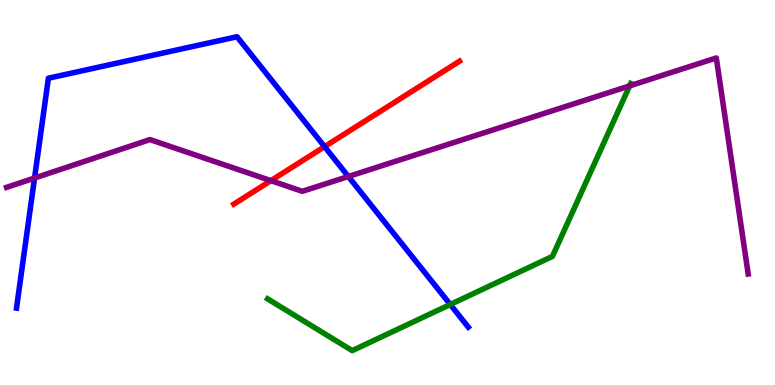[{'lines': ['blue', 'red'], 'intersections': [{'x': 4.19, 'y': 6.19}]}, {'lines': ['green', 'red'], 'intersections': []}, {'lines': ['purple', 'red'], 'intersections': [{'x': 3.5, 'y': 5.31}]}, {'lines': ['blue', 'green'], 'intersections': [{'x': 5.81, 'y': 2.09}]}, {'lines': ['blue', 'purple'], 'intersections': [{'x': 0.446, 'y': 5.38}, {'x': 4.49, 'y': 5.42}]}, {'lines': ['green', 'purple'], 'intersections': [{'x': 8.12, 'y': 7.77}]}]